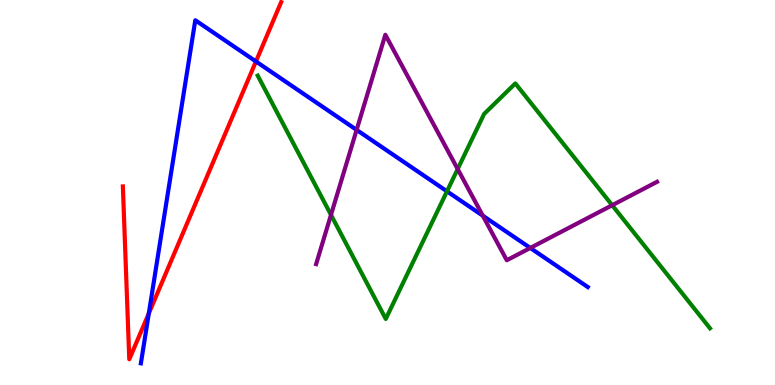[{'lines': ['blue', 'red'], 'intersections': [{'x': 1.92, 'y': 1.86}, {'x': 3.3, 'y': 8.4}]}, {'lines': ['green', 'red'], 'intersections': []}, {'lines': ['purple', 'red'], 'intersections': []}, {'lines': ['blue', 'green'], 'intersections': [{'x': 5.77, 'y': 5.03}]}, {'lines': ['blue', 'purple'], 'intersections': [{'x': 4.6, 'y': 6.63}, {'x': 6.23, 'y': 4.4}, {'x': 6.84, 'y': 3.56}]}, {'lines': ['green', 'purple'], 'intersections': [{'x': 4.27, 'y': 4.42}, {'x': 5.91, 'y': 5.61}, {'x': 7.9, 'y': 4.67}]}]